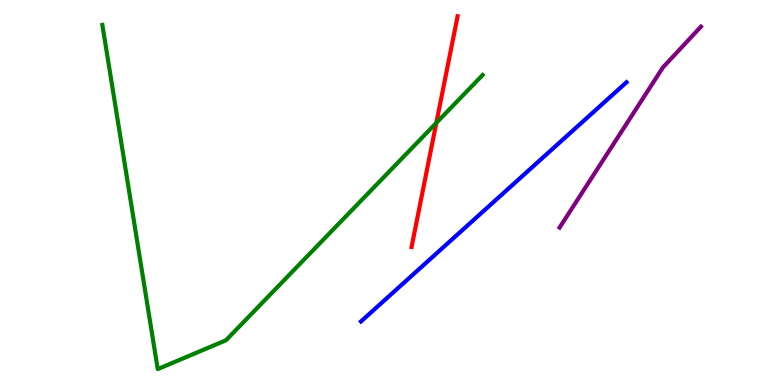[{'lines': ['blue', 'red'], 'intersections': []}, {'lines': ['green', 'red'], 'intersections': [{'x': 5.63, 'y': 6.81}]}, {'lines': ['purple', 'red'], 'intersections': []}, {'lines': ['blue', 'green'], 'intersections': []}, {'lines': ['blue', 'purple'], 'intersections': []}, {'lines': ['green', 'purple'], 'intersections': []}]